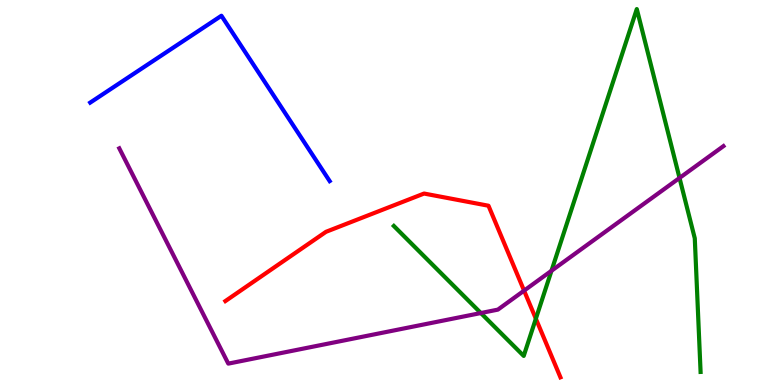[{'lines': ['blue', 'red'], 'intersections': []}, {'lines': ['green', 'red'], 'intersections': [{'x': 6.91, 'y': 1.72}]}, {'lines': ['purple', 'red'], 'intersections': [{'x': 6.76, 'y': 2.45}]}, {'lines': ['blue', 'green'], 'intersections': []}, {'lines': ['blue', 'purple'], 'intersections': []}, {'lines': ['green', 'purple'], 'intersections': [{'x': 6.2, 'y': 1.87}, {'x': 7.12, 'y': 2.97}, {'x': 8.77, 'y': 5.38}]}]